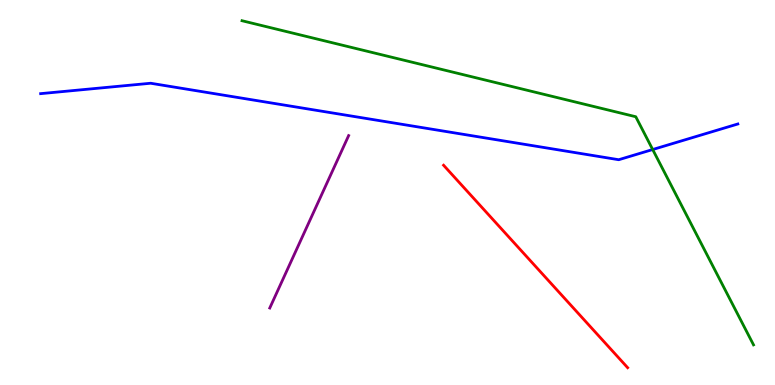[{'lines': ['blue', 'red'], 'intersections': []}, {'lines': ['green', 'red'], 'intersections': []}, {'lines': ['purple', 'red'], 'intersections': []}, {'lines': ['blue', 'green'], 'intersections': [{'x': 8.42, 'y': 6.12}]}, {'lines': ['blue', 'purple'], 'intersections': []}, {'lines': ['green', 'purple'], 'intersections': []}]